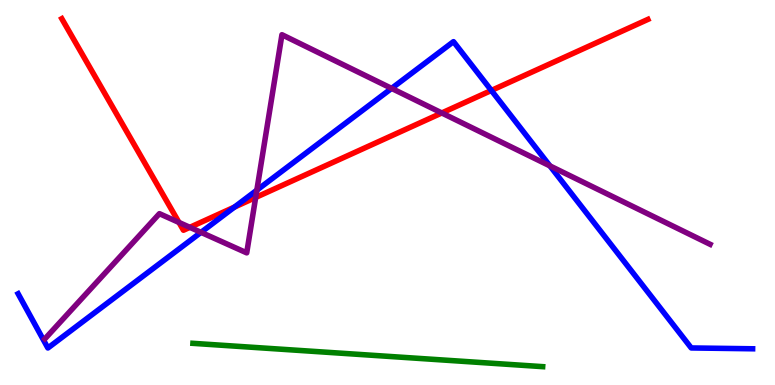[{'lines': ['blue', 'red'], 'intersections': [{'x': 3.03, 'y': 4.62}, {'x': 6.34, 'y': 7.65}]}, {'lines': ['green', 'red'], 'intersections': []}, {'lines': ['purple', 'red'], 'intersections': [{'x': 2.31, 'y': 4.22}, {'x': 2.45, 'y': 4.1}, {'x': 3.3, 'y': 4.87}, {'x': 5.7, 'y': 7.07}]}, {'lines': ['blue', 'green'], 'intersections': []}, {'lines': ['blue', 'purple'], 'intersections': [{'x': 2.59, 'y': 3.97}, {'x': 3.31, 'y': 5.06}, {'x': 5.05, 'y': 7.7}, {'x': 7.1, 'y': 5.69}]}, {'lines': ['green', 'purple'], 'intersections': []}]